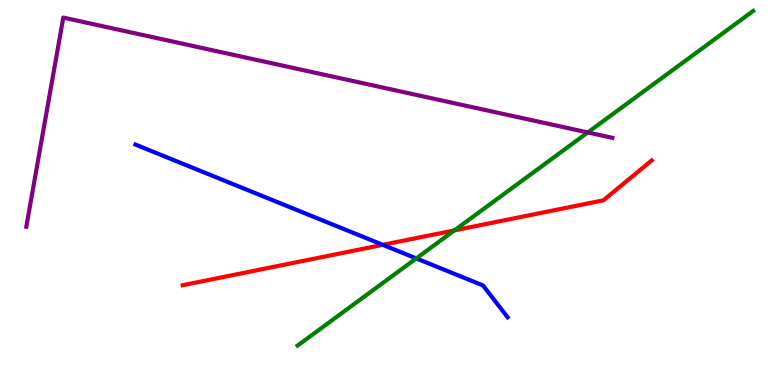[{'lines': ['blue', 'red'], 'intersections': [{'x': 4.94, 'y': 3.64}]}, {'lines': ['green', 'red'], 'intersections': [{'x': 5.86, 'y': 4.02}]}, {'lines': ['purple', 'red'], 'intersections': []}, {'lines': ['blue', 'green'], 'intersections': [{'x': 5.37, 'y': 3.29}]}, {'lines': ['blue', 'purple'], 'intersections': []}, {'lines': ['green', 'purple'], 'intersections': [{'x': 7.58, 'y': 6.56}]}]